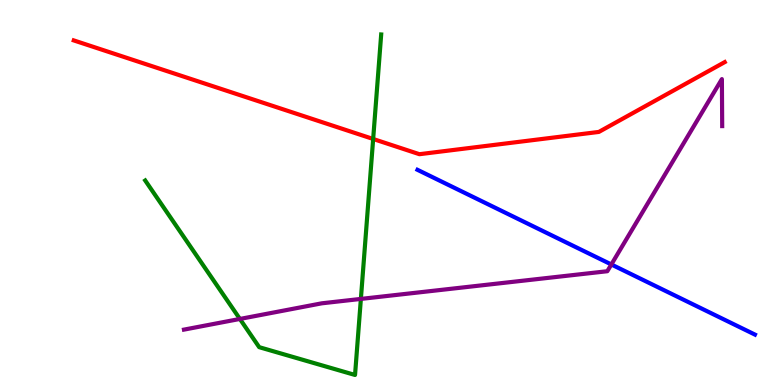[{'lines': ['blue', 'red'], 'intersections': []}, {'lines': ['green', 'red'], 'intersections': [{'x': 4.81, 'y': 6.39}]}, {'lines': ['purple', 'red'], 'intersections': []}, {'lines': ['blue', 'green'], 'intersections': []}, {'lines': ['blue', 'purple'], 'intersections': [{'x': 7.89, 'y': 3.13}]}, {'lines': ['green', 'purple'], 'intersections': [{'x': 3.1, 'y': 1.72}, {'x': 4.66, 'y': 2.24}]}]